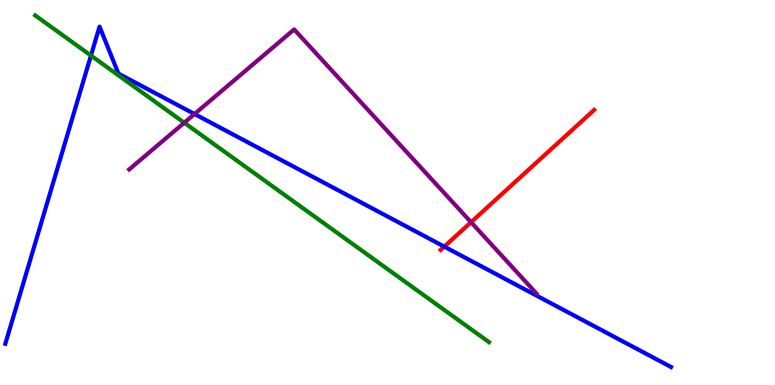[{'lines': ['blue', 'red'], 'intersections': [{'x': 5.73, 'y': 3.59}]}, {'lines': ['green', 'red'], 'intersections': []}, {'lines': ['purple', 'red'], 'intersections': [{'x': 6.08, 'y': 4.23}]}, {'lines': ['blue', 'green'], 'intersections': [{'x': 1.17, 'y': 8.56}]}, {'lines': ['blue', 'purple'], 'intersections': [{'x': 2.51, 'y': 7.04}]}, {'lines': ['green', 'purple'], 'intersections': [{'x': 2.38, 'y': 6.81}]}]